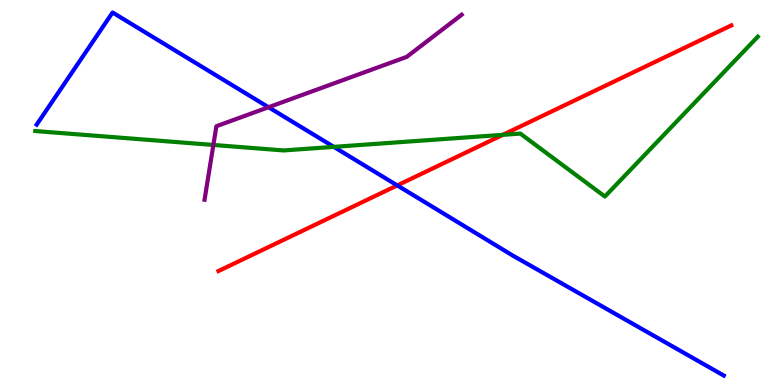[{'lines': ['blue', 'red'], 'intersections': [{'x': 5.13, 'y': 5.18}]}, {'lines': ['green', 'red'], 'intersections': [{'x': 6.49, 'y': 6.5}]}, {'lines': ['purple', 'red'], 'intersections': []}, {'lines': ['blue', 'green'], 'intersections': [{'x': 4.31, 'y': 6.19}]}, {'lines': ['blue', 'purple'], 'intersections': [{'x': 3.47, 'y': 7.21}]}, {'lines': ['green', 'purple'], 'intersections': [{'x': 2.75, 'y': 6.23}]}]